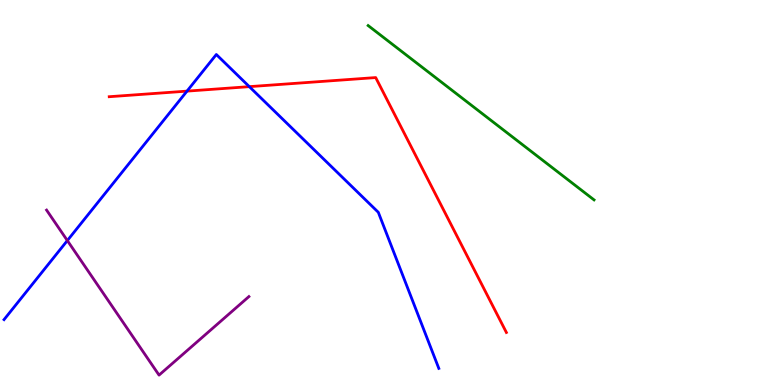[{'lines': ['blue', 'red'], 'intersections': [{'x': 2.41, 'y': 7.63}, {'x': 3.22, 'y': 7.75}]}, {'lines': ['green', 'red'], 'intersections': []}, {'lines': ['purple', 'red'], 'intersections': []}, {'lines': ['blue', 'green'], 'intersections': []}, {'lines': ['blue', 'purple'], 'intersections': [{'x': 0.869, 'y': 3.75}]}, {'lines': ['green', 'purple'], 'intersections': []}]